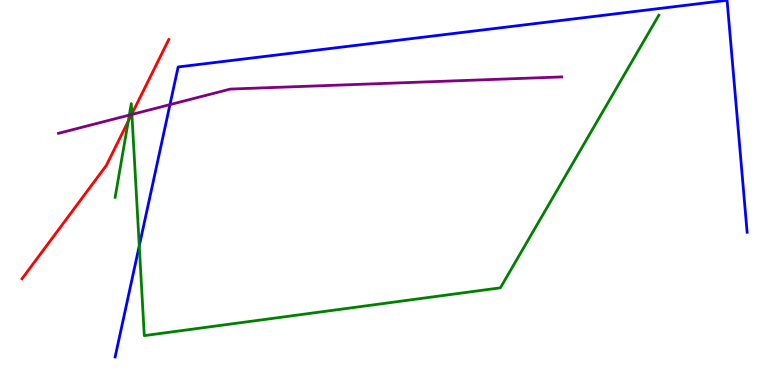[{'lines': ['blue', 'red'], 'intersections': []}, {'lines': ['green', 'red'], 'intersections': [{'x': 1.65, 'y': 6.85}, {'x': 1.7, 'y': 7.04}]}, {'lines': ['purple', 'red'], 'intersections': [{'x': 1.7, 'y': 7.03}]}, {'lines': ['blue', 'green'], 'intersections': [{'x': 1.8, 'y': 3.61}]}, {'lines': ['blue', 'purple'], 'intersections': [{'x': 2.19, 'y': 7.28}]}, {'lines': ['green', 'purple'], 'intersections': [{'x': 1.67, 'y': 7.01}, {'x': 1.7, 'y': 7.03}]}]